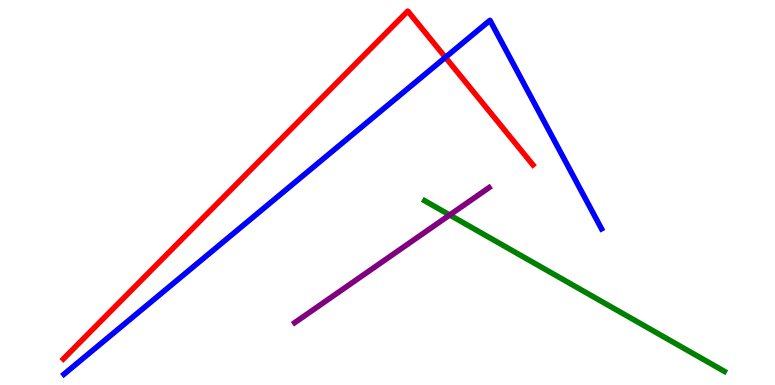[{'lines': ['blue', 'red'], 'intersections': [{'x': 5.75, 'y': 8.51}]}, {'lines': ['green', 'red'], 'intersections': []}, {'lines': ['purple', 'red'], 'intersections': []}, {'lines': ['blue', 'green'], 'intersections': []}, {'lines': ['blue', 'purple'], 'intersections': []}, {'lines': ['green', 'purple'], 'intersections': [{'x': 5.8, 'y': 4.42}]}]